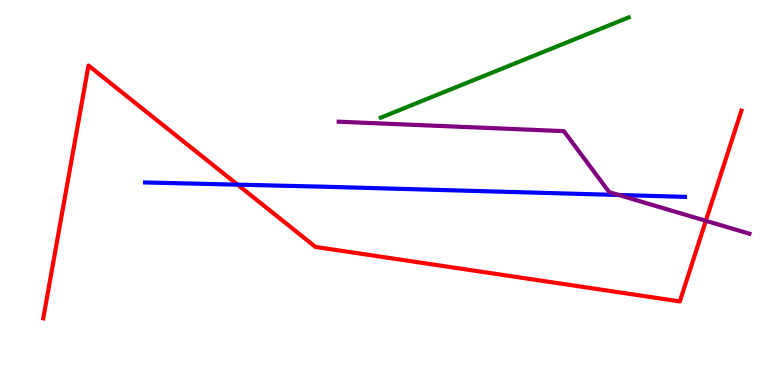[{'lines': ['blue', 'red'], 'intersections': [{'x': 3.07, 'y': 5.2}]}, {'lines': ['green', 'red'], 'intersections': []}, {'lines': ['purple', 'red'], 'intersections': [{'x': 9.11, 'y': 4.26}]}, {'lines': ['blue', 'green'], 'intersections': []}, {'lines': ['blue', 'purple'], 'intersections': [{'x': 7.98, 'y': 4.94}]}, {'lines': ['green', 'purple'], 'intersections': []}]